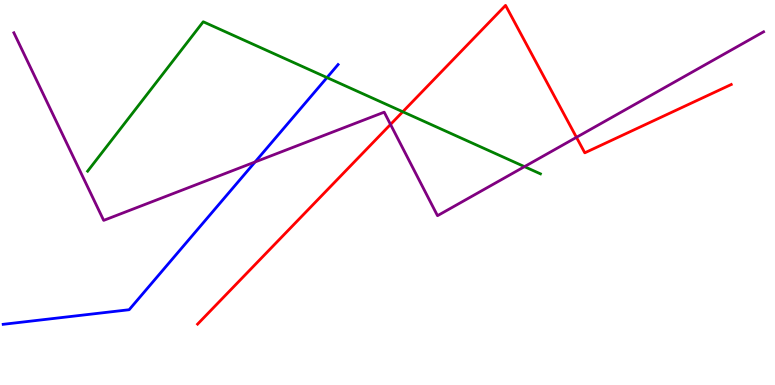[{'lines': ['blue', 'red'], 'intersections': []}, {'lines': ['green', 'red'], 'intersections': [{'x': 5.2, 'y': 7.1}]}, {'lines': ['purple', 'red'], 'intersections': [{'x': 5.04, 'y': 6.77}, {'x': 7.44, 'y': 6.43}]}, {'lines': ['blue', 'green'], 'intersections': [{'x': 4.22, 'y': 7.98}]}, {'lines': ['blue', 'purple'], 'intersections': [{'x': 3.29, 'y': 5.79}]}, {'lines': ['green', 'purple'], 'intersections': [{'x': 6.77, 'y': 5.67}]}]